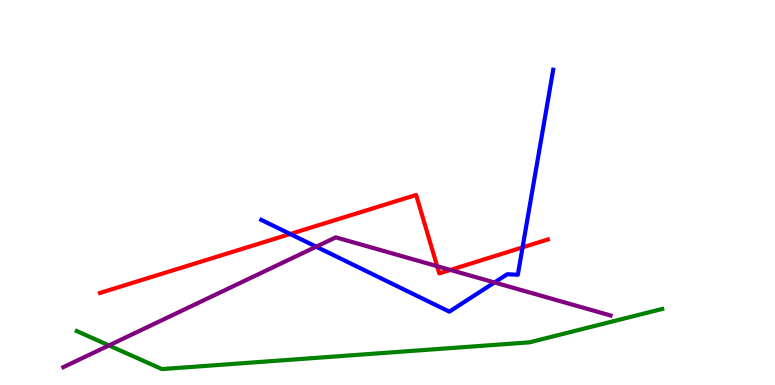[{'lines': ['blue', 'red'], 'intersections': [{'x': 3.74, 'y': 3.92}, {'x': 6.74, 'y': 3.57}]}, {'lines': ['green', 'red'], 'intersections': []}, {'lines': ['purple', 'red'], 'intersections': [{'x': 5.64, 'y': 3.09}, {'x': 5.81, 'y': 2.99}]}, {'lines': ['blue', 'green'], 'intersections': []}, {'lines': ['blue', 'purple'], 'intersections': [{'x': 4.08, 'y': 3.59}, {'x': 6.38, 'y': 2.66}]}, {'lines': ['green', 'purple'], 'intersections': [{'x': 1.41, 'y': 1.03}]}]